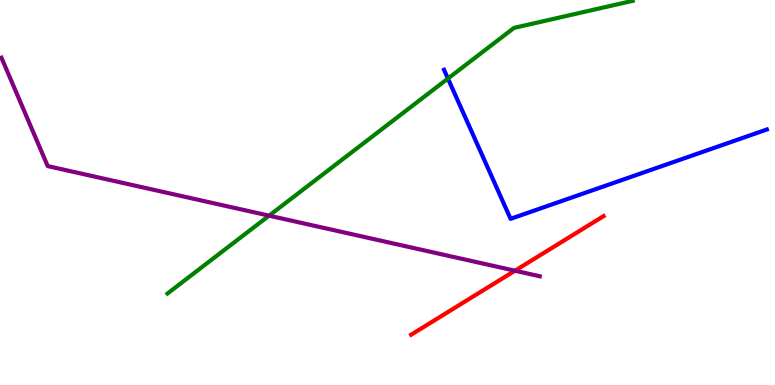[{'lines': ['blue', 'red'], 'intersections': []}, {'lines': ['green', 'red'], 'intersections': []}, {'lines': ['purple', 'red'], 'intersections': [{'x': 6.64, 'y': 2.97}]}, {'lines': ['blue', 'green'], 'intersections': [{'x': 5.78, 'y': 7.96}]}, {'lines': ['blue', 'purple'], 'intersections': []}, {'lines': ['green', 'purple'], 'intersections': [{'x': 3.47, 'y': 4.4}]}]